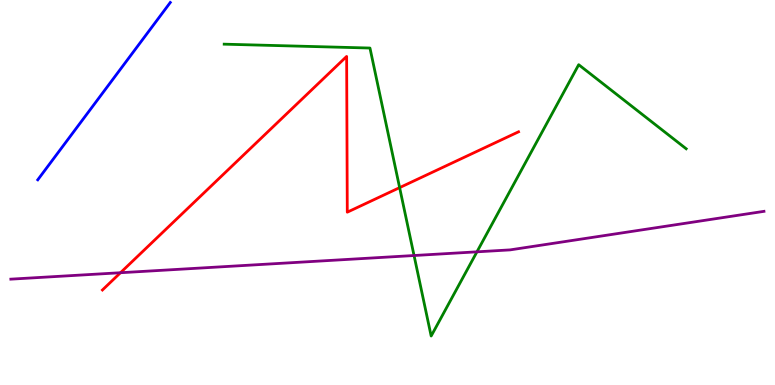[{'lines': ['blue', 'red'], 'intersections': []}, {'lines': ['green', 'red'], 'intersections': [{'x': 5.16, 'y': 5.13}]}, {'lines': ['purple', 'red'], 'intersections': [{'x': 1.55, 'y': 2.92}]}, {'lines': ['blue', 'green'], 'intersections': []}, {'lines': ['blue', 'purple'], 'intersections': []}, {'lines': ['green', 'purple'], 'intersections': [{'x': 5.34, 'y': 3.36}, {'x': 6.15, 'y': 3.46}]}]